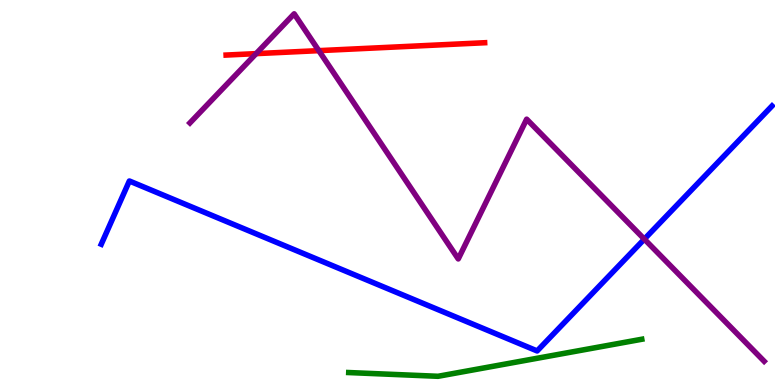[{'lines': ['blue', 'red'], 'intersections': []}, {'lines': ['green', 'red'], 'intersections': []}, {'lines': ['purple', 'red'], 'intersections': [{'x': 3.3, 'y': 8.61}, {'x': 4.11, 'y': 8.68}]}, {'lines': ['blue', 'green'], 'intersections': []}, {'lines': ['blue', 'purple'], 'intersections': [{'x': 8.31, 'y': 3.79}]}, {'lines': ['green', 'purple'], 'intersections': []}]